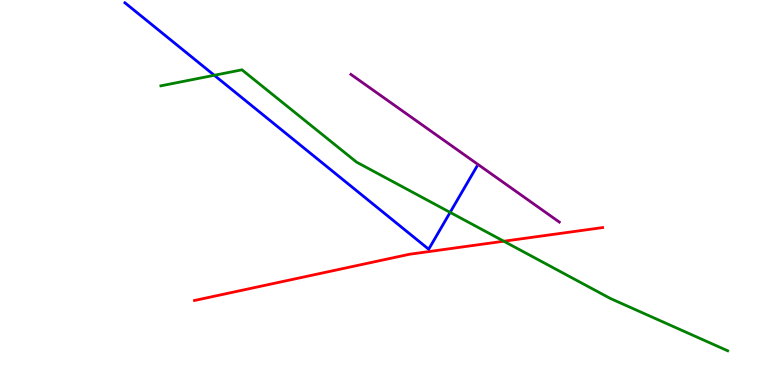[{'lines': ['blue', 'red'], 'intersections': []}, {'lines': ['green', 'red'], 'intersections': [{'x': 6.5, 'y': 3.73}]}, {'lines': ['purple', 'red'], 'intersections': []}, {'lines': ['blue', 'green'], 'intersections': [{'x': 2.76, 'y': 8.04}, {'x': 5.81, 'y': 4.48}]}, {'lines': ['blue', 'purple'], 'intersections': []}, {'lines': ['green', 'purple'], 'intersections': []}]